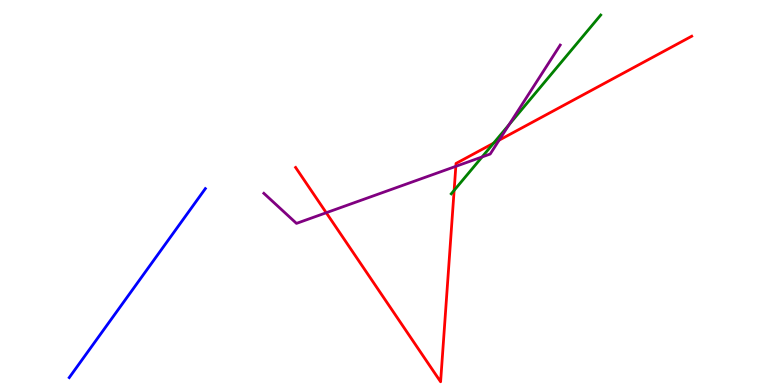[{'lines': ['blue', 'red'], 'intersections': []}, {'lines': ['green', 'red'], 'intersections': [{'x': 5.86, 'y': 5.06}, {'x': 6.37, 'y': 6.28}]}, {'lines': ['purple', 'red'], 'intersections': [{'x': 4.21, 'y': 4.47}, {'x': 5.88, 'y': 5.68}, {'x': 6.44, 'y': 6.36}]}, {'lines': ['blue', 'green'], 'intersections': []}, {'lines': ['blue', 'purple'], 'intersections': []}, {'lines': ['green', 'purple'], 'intersections': [{'x': 6.22, 'y': 5.92}, {'x': 6.57, 'y': 6.76}]}]